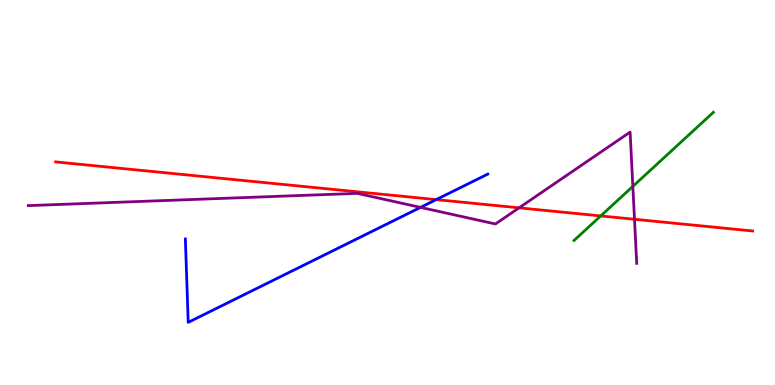[{'lines': ['blue', 'red'], 'intersections': [{'x': 5.63, 'y': 4.82}]}, {'lines': ['green', 'red'], 'intersections': [{'x': 7.75, 'y': 4.39}]}, {'lines': ['purple', 'red'], 'intersections': [{'x': 6.7, 'y': 4.6}, {'x': 8.19, 'y': 4.3}]}, {'lines': ['blue', 'green'], 'intersections': []}, {'lines': ['blue', 'purple'], 'intersections': [{'x': 5.43, 'y': 4.61}]}, {'lines': ['green', 'purple'], 'intersections': [{'x': 8.17, 'y': 5.16}]}]